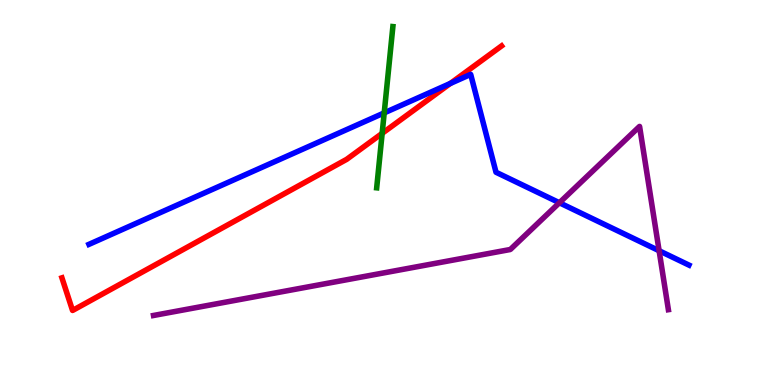[{'lines': ['blue', 'red'], 'intersections': [{'x': 5.81, 'y': 7.83}]}, {'lines': ['green', 'red'], 'intersections': [{'x': 4.93, 'y': 6.54}]}, {'lines': ['purple', 'red'], 'intersections': []}, {'lines': ['blue', 'green'], 'intersections': [{'x': 4.96, 'y': 7.07}]}, {'lines': ['blue', 'purple'], 'intersections': [{'x': 7.22, 'y': 4.73}, {'x': 8.5, 'y': 3.49}]}, {'lines': ['green', 'purple'], 'intersections': []}]